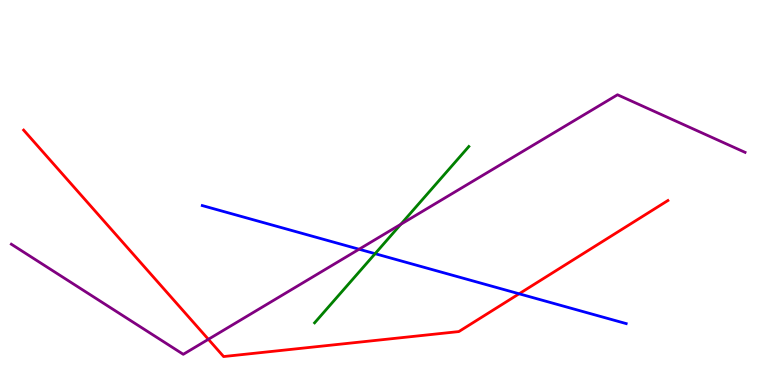[{'lines': ['blue', 'red'], 'intersections': [{'x': 6.7, 'y': 2.37}]}, {'lines': ['green', 'red'], 'intersections': []}, {'lines': ['purple', 'red'], 'intersections': [{'x': 2.69, 'y': 1.19}]}, {'lines': ['blue', 'green'], 'intersections': [{'x': 4.84, 'y': 3.41}]}, {'lines': ['blue', 'purple'], 'intersections': [{'x': 4.63, 'y': 3.53}]}, {'lines': ['green', 'purple'], 'intersections': [{'x': 5.17, 'y': 4.17}]}]